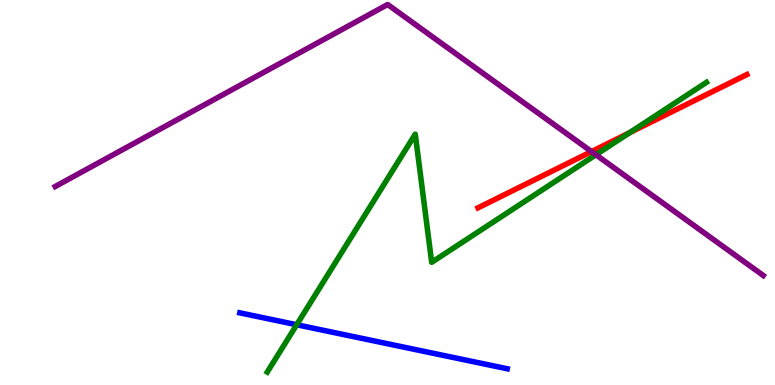[{'lines': ['blue', 'red'], 'intersections': []}, {'lines': ['green', 'red'], 'intersections': [{'x': 8.12, 'y': 6.55}]}, {'lines': ['purple', 'red'], 'intersections': [{'x': 7.63, 'y': 6.06}]}, {'lines': ['blue', 'green'], 'intersections': [{'x': 3.83, 'y': 1.57}]}, {'lines': ['blue', 'purple'], 'intersections': []}, {'lines': ['green', 'purple'], 'intersections': [{'x': 7.69, 'y': 5.98}]}]